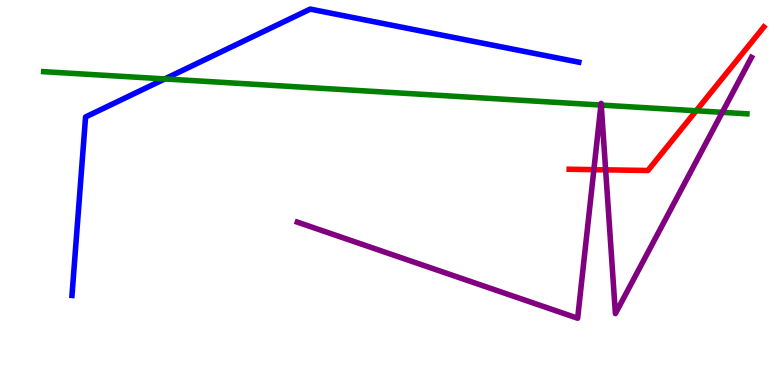[{'lines': ['blue', 'red'], 'intersections': []}, {'lines': ['green', 'red'], 'intersections': [{'x': 8.98, 'y': 7.12}]}, {'lines': ['purple', 'red'], 'intersections': [{'x': 7.66, 'y': 5.59}, {'x': 7.81, 'y': 5.59}]}, {'lines': ['blue', 'green'], 'intersections': [{'x': 2.13, 'y': 7.95}]}, {'lines': ['blue', 'purple'], 'intersections': []}, {'lines': ['green', 'purple'], 'intersections': [{'x': 7.75, 'y': 7.27}, {'x': 7.76, 'y': 7.27}, {'x': 9.32, 'y': 7.08}]}]